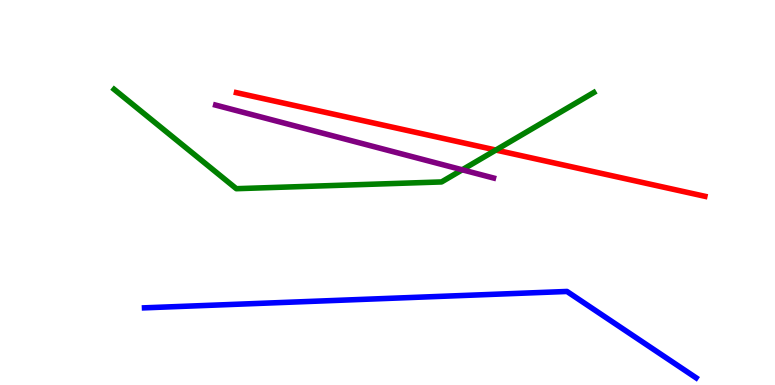[{'lines': ['blue', 'red'], 'intersections': []}, {'lines': ['green', 'red'], 'intersections': [{'x': 6.4, 'y': 6.1}]}, {'lines': ['purple', 'red'], 'intersections': []}, {'lines': ['blue', 'green'], 'intersections': []}, {'lines': ['blue', 'purple'], 'intersections': []}, {'lines': ['green', 'purple'], 'intersections': [{'x': 5.96, 'y': 5.59}]}]